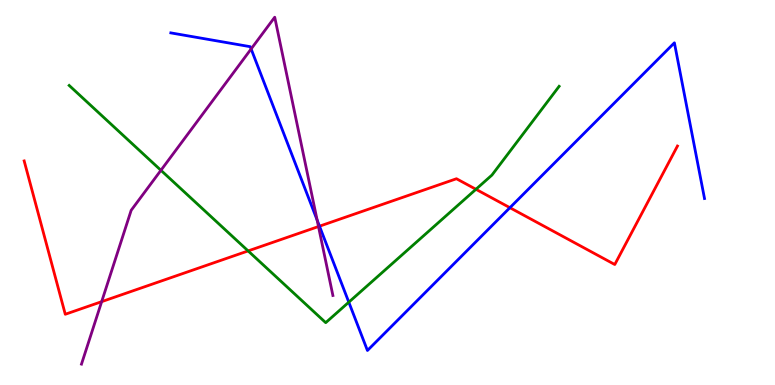[{'lines': ['blue', 'red'], 'intersections': [{'x': 4.12, 'y': 4.12}, {'x': 6.58, 'y': 4.61}]}, {'lines': ['green', 'red'], 'intersections': [{'x': 3.2, 'y': 3.48}, {'x': 6.14, 'y': 5.08}]}, {'lines': ['purple', 'red'], 'intersections': [{'x': 1.31, 'y': 2.16}, {'x': 4.11, 'y': 4.12}]}, {'lines': ['blue', 'green'], 'intersections': [{'x': 4.5, 'y': 2.15}]}, {'lines': ['blue', 'purple'], 'intersections': [{'x': 3.24, 'y': 8.73}, {'x': 4.09, 'y': 4.28}]}, {'lines': ['green', 'purple'], 'intersections': [{'x': 2.08, 'y': 5.58}]}]